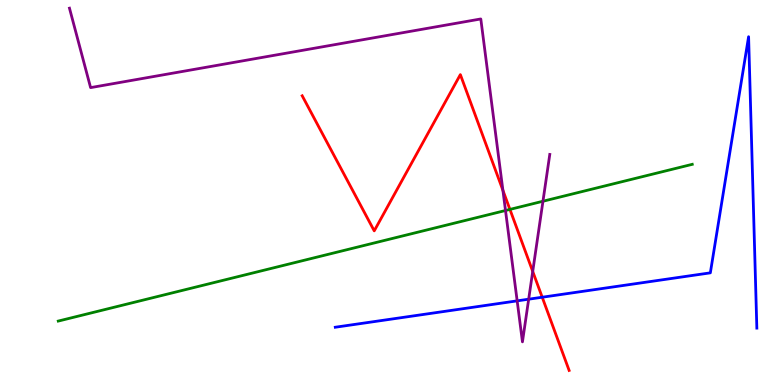[{'lines': ['blue', 'red'], 'intersections': [{'x': 7.0, 'y': 2.28}]}, {'lines': ['green', 'red'], 'intersections': [{'x': 6.58, 'y': 4.56}]}, {'lines': ['purple', 'red'], 'intersections': [{'x': 6.49, 'y': 5.06}, {'x': 6.87, 'y': 2.95}]}, {'lines': ['blue', 'green'], 'intersections': []}, {'lines': ['blue', 'purple'], 'intersections': [{'x': 6.67, 'y': 2.19}, {'x': 6.82, 'y': 2.23}]}, {'lines': ['green', 'purple'], 'intersections': [{'x': 6.52, 'y': 4.53}, {'x': 7.01, 'y': 4.77}]}]